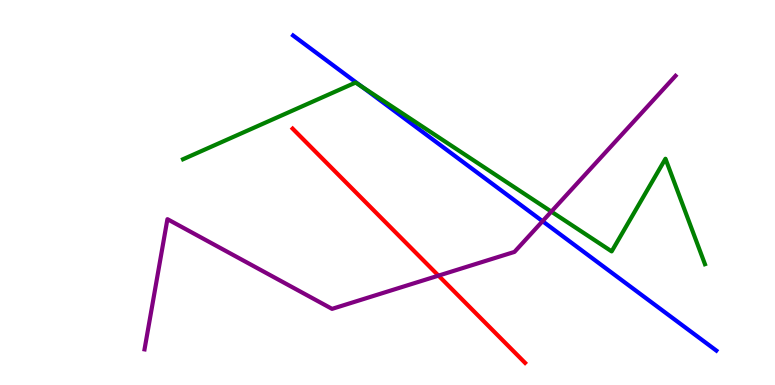[{'lines': ['blue', 'red'], 'intersections': []}, {'lines': ['green', 'red'], 'intersections': []}, {'lines': ['purple', 'red'], 'intersections': [{'x': 5.66, 'y': 2.84}]}, {'lines': ['blue', 'green'], 'intersections': [{'x': 4.67, 'y': 7.75}]}, {'lines': ['blue', 'purple'], 'intersections': [{'x': 7.0, 'y': 4.25}]}, {'lines': ['green', 'purple'], 'intersections': [{'x': 7.11, 'y': 4.5}]}]